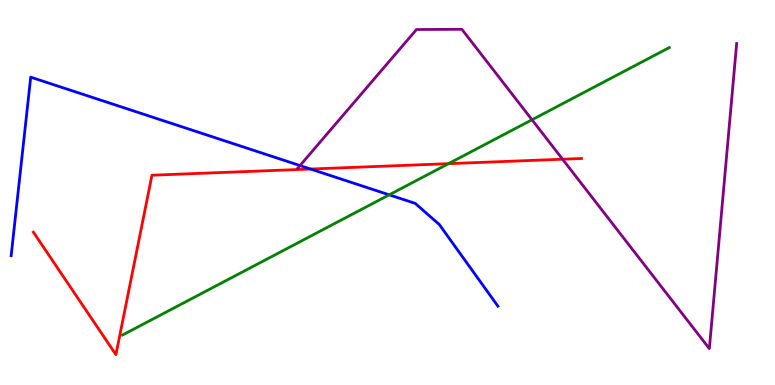[{'lines': ['blue', 'red'], 'intersections': [{'x': 4.01, 'y': 5.61}]}, {'lines': ['green', 'red'], 'intersections': [{'x': 5.79, 'y': 5.75}]}, {'lines': ['purple', 'red'], 'intersections': [{'x': 7.26, 'y': 5.86}]}, {'lines': ['blue', 'green'], 'intersections': [{'x': 5.02, 'y': 4.94}]}, {'lines': ['blue', 'purple'], 'intersections': [{'x': 3.87, 'y': 5.7}]}, {'lines': ['green', 'purple'], 'intersections': [{'x': 6.86, 'y': 6.89}]}]